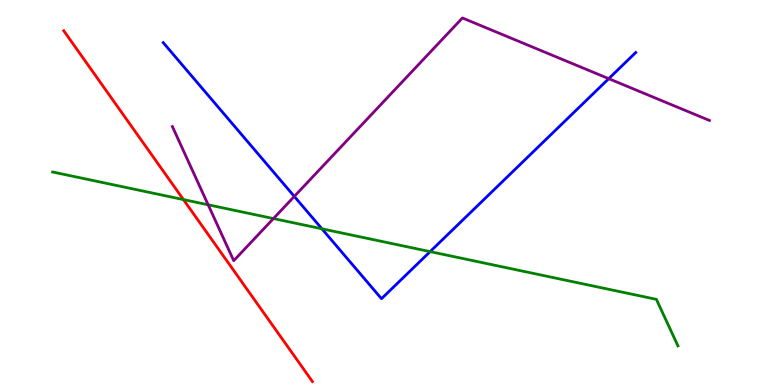[{'lines': ['blue', 'red'], 'intersections': []}, {'lines': ['green', 'red'], 'intersections': [{'x': 2.37, 'y': 4.82}]}, {'lines': ['purple', 'red'], 'intersections': []}, {'lines': ['blue', 'green'], 'intersections': [{'x': 4.15, 'y': 4.06}, {'x': 5.55, 'y': 3.46}]}, {'lines': ['blue', 'purple'], 'intersections': [{'x': 3.8, 'y': 4.9}, {'x': 7.85, 'y': 7.96}]}, {'lines': ['green', 'purple'], 'intersections': [{'x': 2.69, 'y': 4.68}, {'x': 3.53, 'y': 4.32}]}]